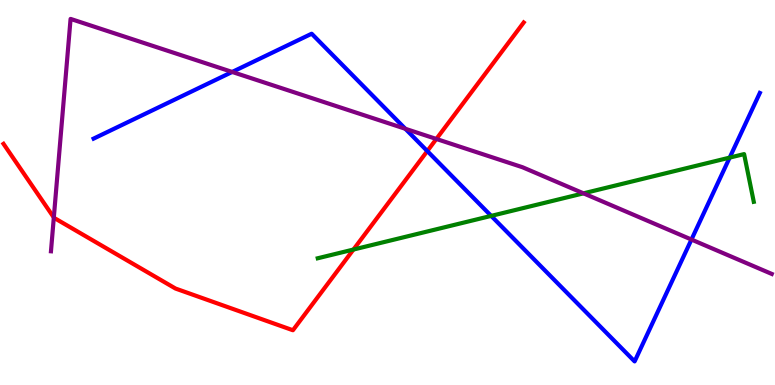[{'lines': ['blue', 'red'], 'intersections': [{'x': 5.51, 'y': 6.08}]}, {'lines': ['green', 'red'], 'intersections': [{'x': 4.56, 'y': 3.52}]}, {'lines': ['purple', 'red'], 'intersections': [{'x': 0.694, 'y': 4.35}, {'x': 5.63, 'y': 6.39}]}, {'lines': ['blue', 'green'], 'intersections': [{'x': 6.34, 'y': 4.39}, {'x': 9.42, 'y': 5.91}]}, {'lines': ['blue', 'purple'], 'intersections': [{'x': 3.0, 'y': 8.13}, {'x': 5.23, 'y': 6.65}, {'x': 8.92, 'y': 3.78}]}, {'lines': ['green', 'purple'], 'intersections': [{'x': 7.53, 'y': 4.98}]}]